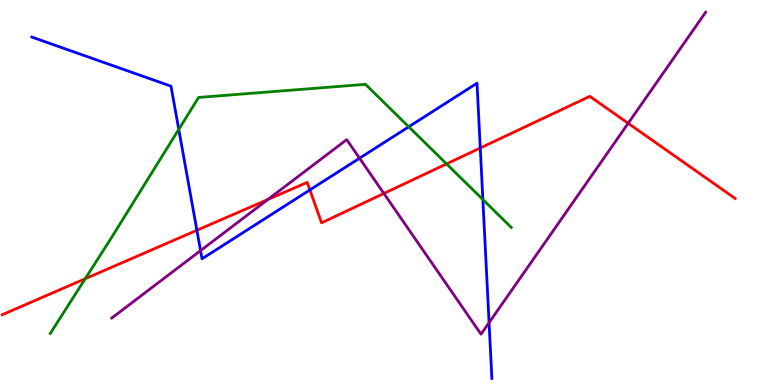[{'lines': ['blue', 'red'], 'intersections': [{'x': 2.54, 'y': 4.02}, {'x': 4.0, 'y': 5.07}, {'x': 6.2, 'y': 6.16}]}, {'lines': ['green', 'red'], 'intersections': [{'x': 1.1, 'y': 2.76}, {'x': 5.76, 'y': 5.74}]}, {'lines': ['purple', 'red'], 'intersections': [{'x': 3.46, 'y': 4.82}, {'x': 4.95, 'y': 4.98}, {'x': 8.11, 'y': 6.8}]}, {'lines': ['blue', 'green'], 'intersections': [{'x': 2.31, 'y': 6.64}, {'x': 5.27, 'y': 6.71}, {'x': 6.23, 'y': 4.82}]}, {'lines': ['blue', 'purple'], 'intersections': [{'x': 2.59, 'y': 3.49}, {'x': 4.64, 'y': 5.89}, {'x': 6.31, 'y': 1.62}]}, {'lines': ['green', 'purple'], 'intersections': []}]